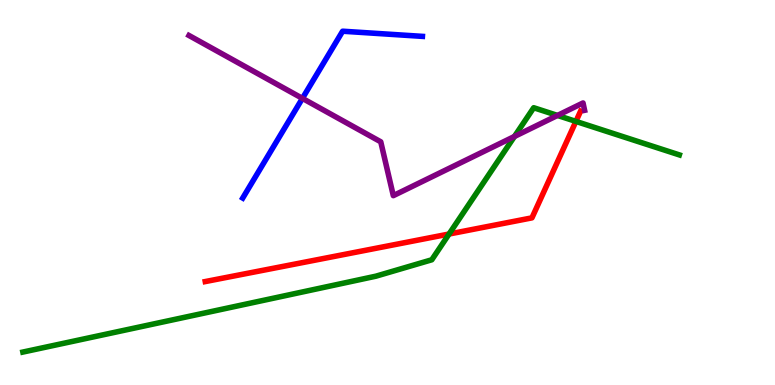[{'lines': ['blue', 'red'], 'intersections': []}, {'lines': ['green', 'red'], 'intersections': [{'x': 5.79, 'y': 3.92}, {'x': 7.43, 'y': 6.85}]}, {'lines': ['purple', 'red'], 'intersections': []}, {'lines': ['blue', 'green'], 'intersections': []}, {'lines': ['blue', 'purple'], 'intersections': [{'x': 3.9, 'y': 7.44}]}, {'lines': ['green', 'purple'], 'intersections': [{'x': 6.64, 'y': 6.46}, {'x': 7.19, 'y': 7.0}]}]